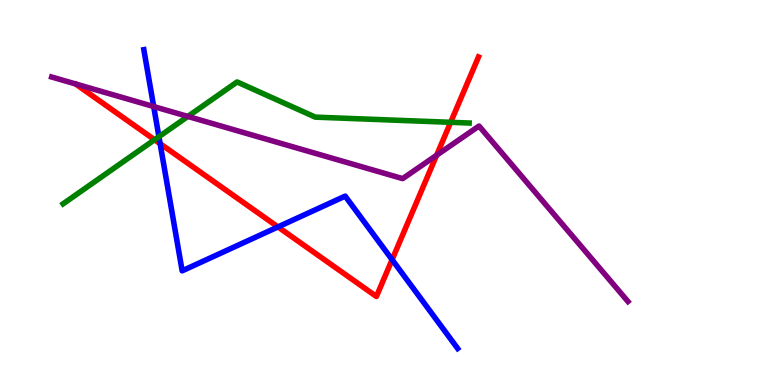[{'lines': ['blue', 'red'], 'intersections': [{'x': 2.07, 'y': 6.27}, {'x': 3.59, 'y': 4.11}, {'x': 5.06, 'y': 3.26}]}, {'lines': ['green', 'red'], 'intersections': [{'x': 1.99, 'y': 6.37}, {'x': 5.81, 'y': 6.82}]}, {'lines': ['purple', 'red'], 'intersections': [{'x': 5.63, 'y': 5.97}]}, {'lines': ['blue', 'green'], 'intersections': [{'x': 2.05, 'y': 6.45}]}, {'lines': ['blue', 'purple'], 'intersections': [{'x': 1.98, 'y': 7.23}]}, {'lines': ['green', 'purple'], 'intersections': [{'x': 2.42, 'y': 6.98}]}]